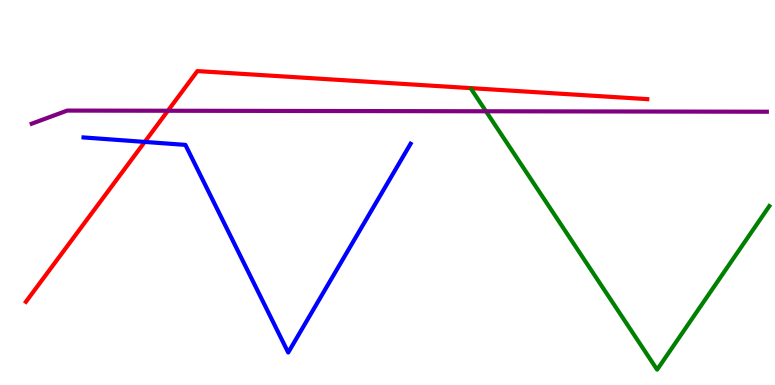[{'lines': ['blue', 'red'], 'intersections': [{'x': 1.87, 'y': 6.31}]}, {'lines': ['green', 'red'], 'intersections': []}, {'lines': ['purple', 'red'], 'intersections': [{'x': 2.17, 'y': 7.12}]}, {'lines': ['blue', 'green'], 'intersections': []}, {'lines': ['blue', 'purple'], 'intersections': []}, {'lines': ['green', 'purple'], 'intersections': [{'x': 6.27, 'y': 7.11}]}]